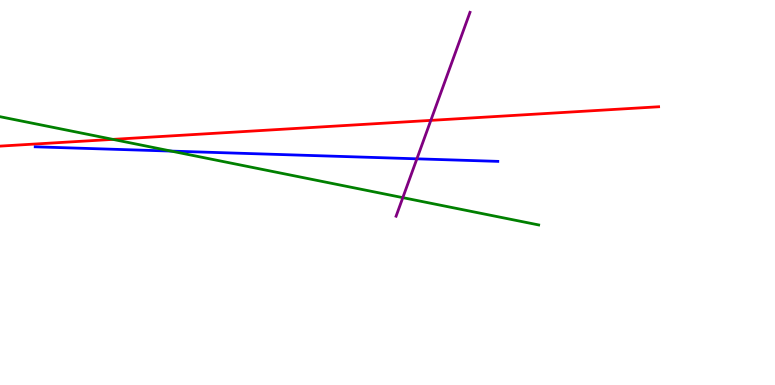[{'lines': ['blue', 'red'], 'intersections': []}, {'lines': ['green', 'red'], 'intersections': [{'x': 1.46, 'y': 6.38}]}, {'lines': ['purple', 'red'], 'intersections': [{'x': 5.56, 'y': 6.87}]}, {'lines': ['blue', 'green'], 'intersections': [{'x': 2.21, 'y': 6.08}]}, {'lines': ['blue', 'purple'], 'intersections': [{'x': 5.38, 'y': 5.87}]}, {'lines': ['green', 'purple'], 'intersections': [{'x': 5.2, 'y': 4.87}]}]